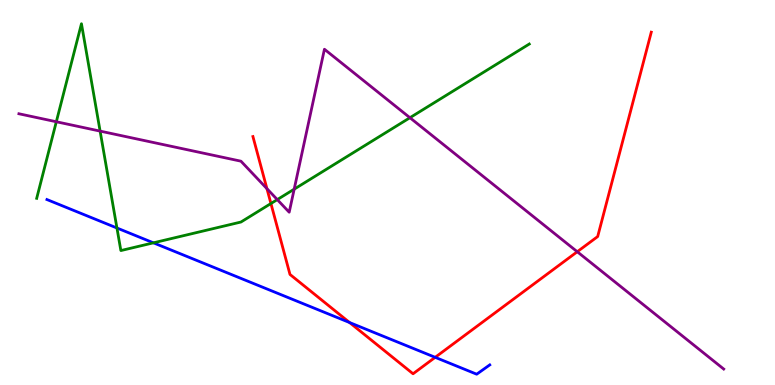[{'lines': ['blue', 'red'], 'intersections': [{'x': 4.51, 'y': 1.62}, {'x': 5.62, 'y': 0.719}]}, {'lines': ['green', 'red'], 'intersections': [{'x': 3.5, 'y': 4.71}]}, {'lines': ['purple', 'red'], 'intersections': [{'x': 3.44, 'y': 5.1}, {'x': 7.45, 'y': 3.46}]}, {'lines': ['blue', 'green'], 'intersections': [{'x': 1.51, 'y': 4.08}, {'x': 1.98, 'y': 3.69}]}, {'lines': ['blue', 'purple'], 'intersections': []}, {'lines': ['green', 'purple'], 'intersections': [{'x': 0.727, 'y': 6.84}, {'x': 1.29, 'y': 6.59}, {'x': 3.58, 'y': 4.82}, {'x': 3.8, 'y': 5.09}, {'x': 5.29, 'y': 6.94}]}]